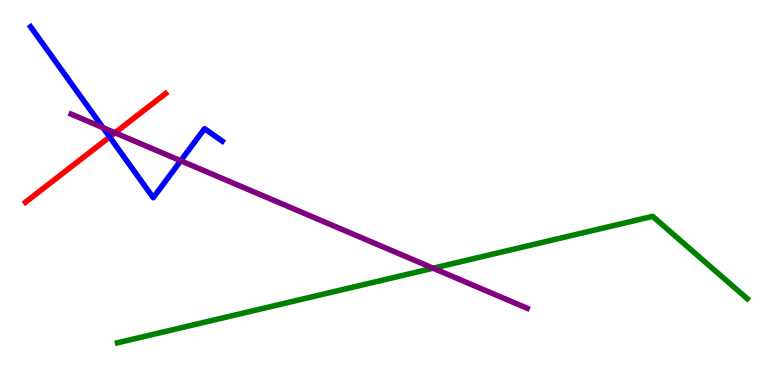[{'lines': ['blue', 'red'], 'intersections': [{'x': 1.41, 'y': 6.44}]}, {'lines': ['green', 'red'], 'intersections': []}, {'lines': ['purple', 'red'], 'intersections': [{'x': 1.48, 'y': 6.55}]}, {'lines': ['blue', 'green'], 'intersections': []}, {'lines': ['blue', 'purple'], 'intersections': [{'x': 1.33, 'y': 6.68}, {'x': 2.33, 'y': 5.82}]}, {'lines': ['green', 'purple'], 'intersections': [{'x': 5.59, 'y': 3.03}]}]